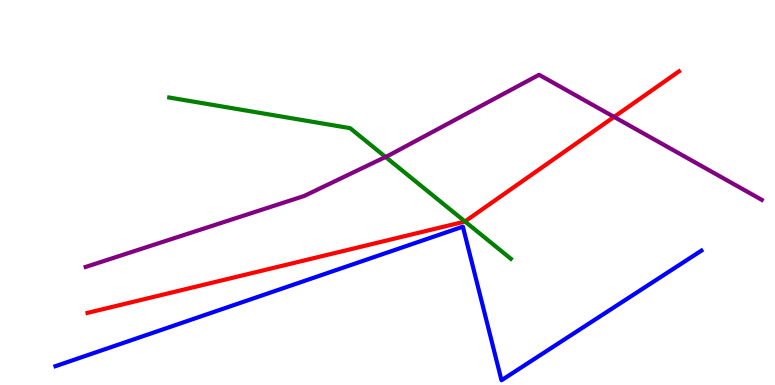[{'lines': ['blue', 'red'], 'intersections': []}, {'lines': ['green', 'red'], 'intersections': [{'x': 6.0, 'y': 4.25}]}, {'lines': ['purple', 'red'], 'intersections': [{'x': 7.92, 'y': 6.96}]}, {'lines': ['blue', 'green'], 'intersections': []}, {'lines': ['blue', 'purple'], 'intersections': []}, {'lines': ['green', 'purple'], 'intersections': [{'x': 4.97, 'y': 5.92}]}]